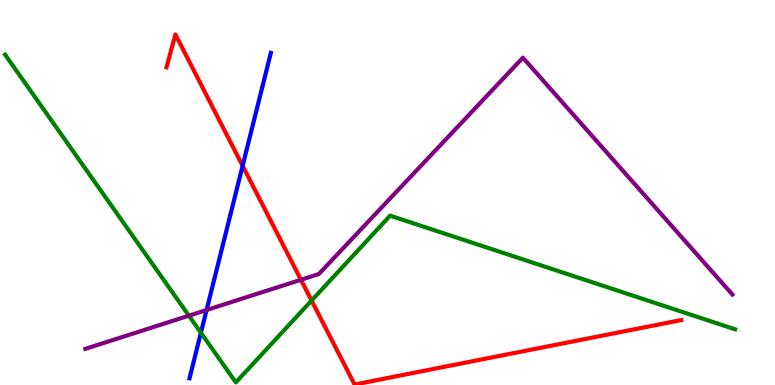[{'lines': ['blue', 'red'], 'intersections': [{'x': 3.13, 'y': 5.69}]}, {'lines': ['green', 'red'], 'intersections': [{'x': 4.02, 'y': 2.19}]}, {'lines': ['purple', 'red'], 'intersections': [{'x': 3.88, 'y': 2.73}]}, {'lines': ['blue', 'green'], 'intersections': [{'x': 2.59, 'y': 1.36}]}, {'lines': ['blue', 'purple'], 'intersections': [{'x': 2.67, 'y': 1.95}]}, {'lines': ['green', 'purple'], 'intersections': [{'x': 2.44, 'y': 1.8}]}]